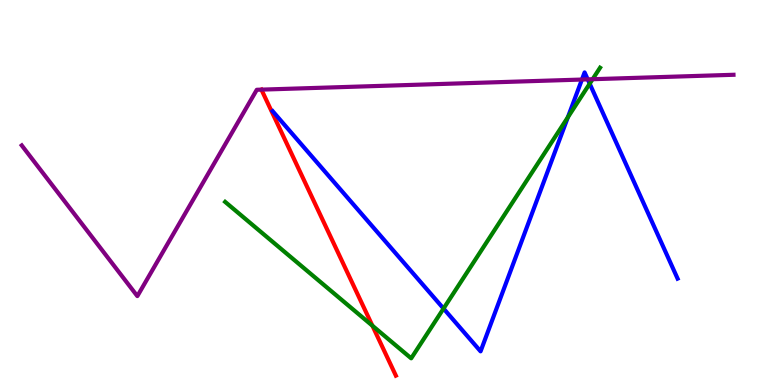[{'lines': ['blue', 'red'], 'intersections': []}, {'lines': ['green', 'red'], 'intersections': [{'x': 4.81, 'y': 1.54}]}, {'lines': ['purple', 'red'], 'intersections': [{'x': 3.37, 'y': 7.67}]}, {'lines': ['blue', 'green'], 'intersections': [{'x': 5.72, 'y': 1.99}, {'x': 7.33, 'y': 6.95}, {'x': 7.61, 'y': 7.83}]}, {'lines': ['blue', 'purple'], 'intersections': [{'x': 7.51, 'y': 7.93}, {'x': 7.58, 'y': 7.94}]}, {'lines': ['green', 'purple'], 'intersections': [{'x': 7.65, 'y': 7.94}]}]